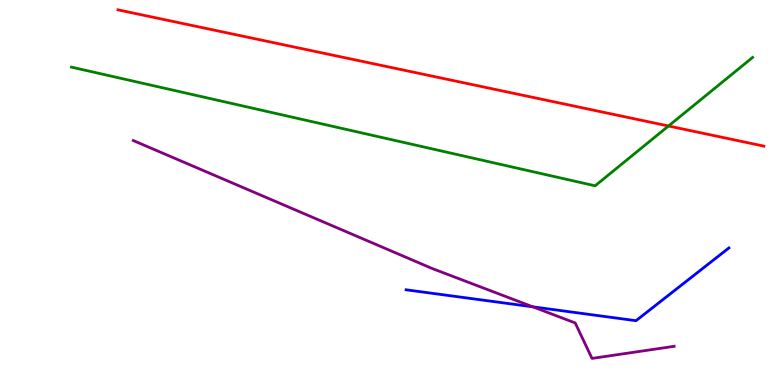[{'lines': ['blue', 'red'], 'intersections': []}, {'lines': ['green', 'red'], 'intersections': [{'x': 8.63, 'y': 6.73}]}, {'lines': ['purple', 'red'], 'intersections': []}, {'lines': ['blue', 'green'], 'intersections': []}, {'lines': ['blue', 'purple'], 'intersections': [{'x': 6.88, 'y': 2.03}]}, {'lines': ['green', 'purple'], 'intersections': []}]